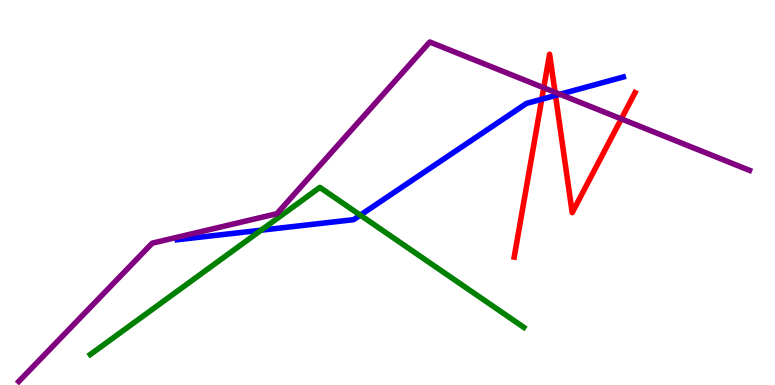[{'lines': ['blue', 'red'], 'intersections': [{'x': 6.99, 'y': 7.42}, {'x': 7.17, 'y': 7.52}]}, {'lines': ['green', 'red'], 'intersections': []}, {'lines': ['purple', 'red'], 'intersections': [{'x': 7.02, 'y': 7.72}, {'x': 7.16, 'y': 7.6}, {'x': 8.02, 'y': 6.91}]}, {'lines': ['blue', 'green'], 'intersections': [{'x': 3.37, 'y': 4.02}, {'x': 4.65, 'y': 4.41}]}, {'lines': ['blue', 'purple'], 'intersections': [{'x': 7.23, 'y': 7.55}]}, {'lines': ['green', 'purple'], 'intersections': []}]